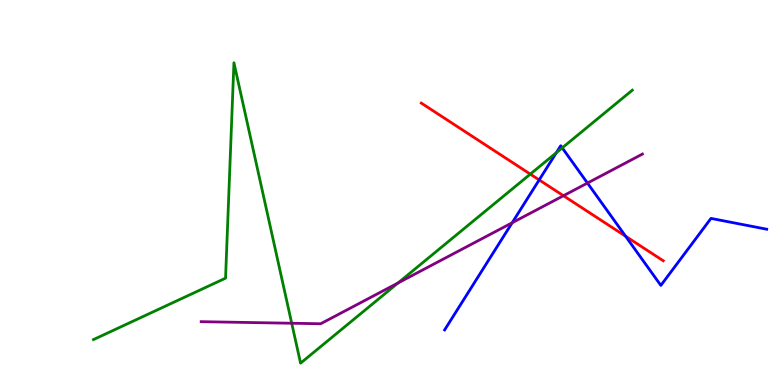[{'lines': ['blue', 'red'], 'intersections': [{'x': 6.96, 'y': 5.33}, {'x': 8.07, 'y': 3.86}]}, {'lines': ['green', 'red'], 'intersections': [{'x': 6.84, 'y': 5.48}]}, {'lines': ['purple', 'red'], 'intersections': [{'x': 7.27, 'y': 4.92}]}, {'lines': ['blue', 'green'], 'intersections': [{'x': 7.18, 'y': 6.03}, {'x': 7.25, 'y': 6.16}]}, {'lines': ['blue', 'purple'], 'intersections': [{'x': 6.61, 'y': 4.21}, {'x': 7.58, 'y': 5.25}]}, {'lines': ['green', 'purple'], 'intersections': [{'x': 3.76, 'y': 1.6}, {'x': 5.14, 'y': 2.65}]}]